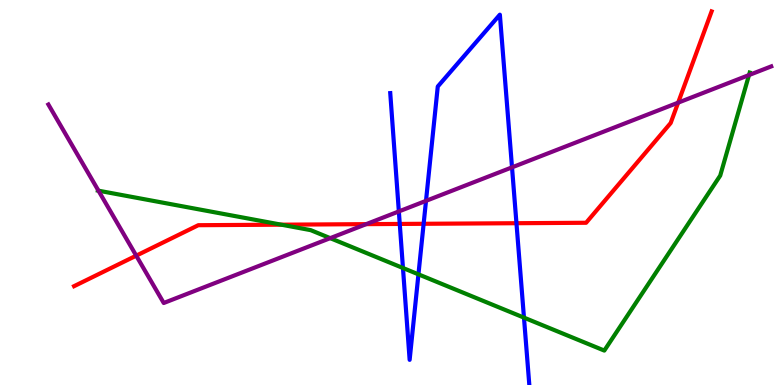[{'lines': ['blue', 'red'], 'intersections': [{'x': 5.16, 'y': 4.18}, {'x': 5.47, 'y': 4.19}, {'x': 6.66, 'y': 4.2}]}, {'lines': ['green', 'red'], 'intersections': [{'x': 3.63, 'y': 4.16}]}, {'lines': ['purple', 'red'], 'intersections': [{'x': 1.76, 'y': 3.36}, {'x': 4.72, 'y': 4.18}, {'x': 8.75, 'y': 7.33}]}, {'lines': ['blue', 'green'], 'intersections': [{'x': 5.2, 'y': 3.04}, {'x': 5.4, 'y': 2.87}, {'x': 6.76, 'y': 1.75}]}, {'lines': ['blue', 'purple'], 'intersections': [{'x': 5.15, 'y': 4.51}, {'x': 5.5, 'y': 4.78}, {'x': 6.61, 'y': 5.65}]}, {'lines': ['green', 'purple'], 'intersections': [{'x': 1.27, 'y': 5.05}, {'x': 4.26, 'y': 3.81}, {'x': 9.66, 'y': 8.05}]}]